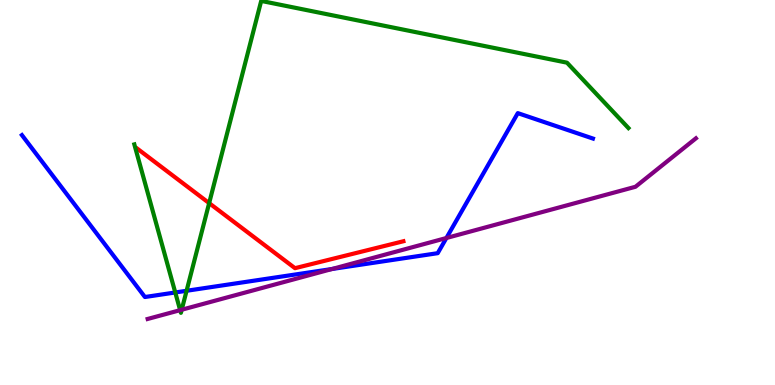[{'lines': ['blue', 'red'], 'intersections': []}, {'lines': ['green', 'red'], 'intersections': [{'x': 2.7, 'y': 4.72}]}, {'lines': ['purple', 'red'], 'intersections': []}, {'lines': ['blue', 'green'], 'intersections': [{'x': 2.26, 'y': 2.4}, {'x': 2.41, 'y': 2.45}]}, {'lines': ['blue', 'purple'], 'intersections': [{'x': 4.28, 'y': 3.01}, {'x': 5.76, 'y': 3.82}]}, {'lines': ['green', 'purple'], 'intersections': [{'x': 2.32, 'y': 1.94}, {'x': 2.34, 'y': 1.95}]}]